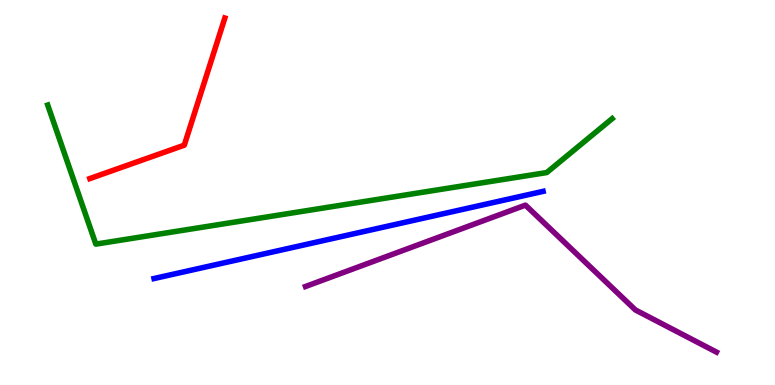[{'lines': ['blue', 'red'], 'intersections': []}, {'lines': ['green', 'red'], 'intersections': []}, {'lines': ['purple', 'red'], 'intersections': []}, {'lines': ['blue', 'green'], 'intersections': []}, {'lines': ['blue', 'purple'], 'intersections': []}, {'lines': ['green', 'purple'], 'intersections': []}]